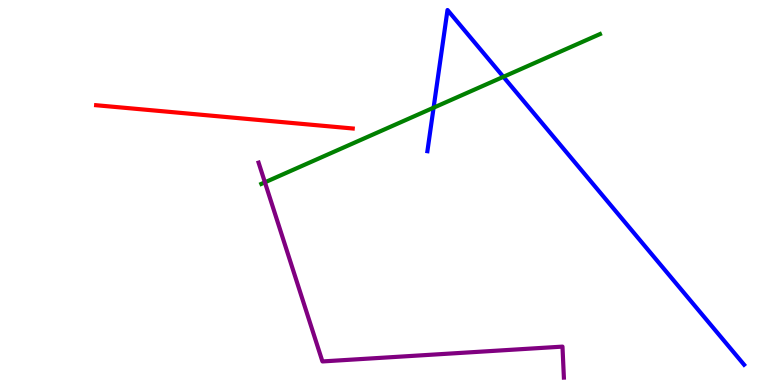[{'lines': ['blue', 'red'], 'intersections': []}, {'lines': ['green', 'red'], 'intersections': []}, {'lines': ['purple', 'red'], 'intersections': []}, {'lines': ['blue', 'green'], 'intersections': [{'x': 5.59, 'y': 7.2}, {'x': 6.5, 'y': 8.0}]}, {'lines': ['blue', 'purple'], 'intersections': []}, {'lines': ['green', 'purple'], 'intersections': [{'x': 3.42, 'y': 5.26}]}]